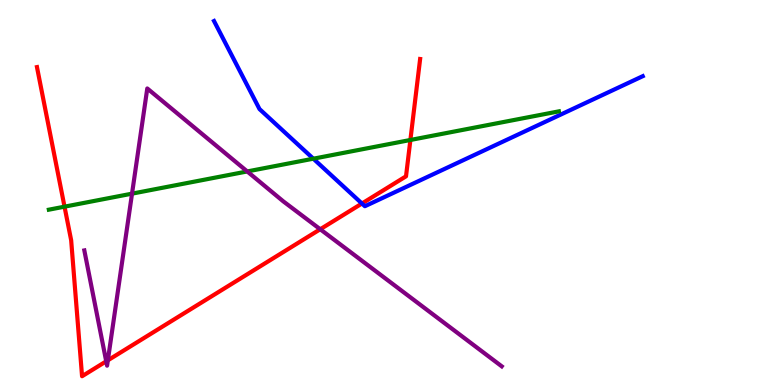[{'lines': ['blue', 'red'], 'intersections': [{'x': 4.67, 'y': 4.71}]}, {'lines': ['green', 'red'], 'intersections': [{'x': 0.833, 'y': 4.63}, {'x': 5.3, 'y': 6.36}]}, {'lines': ['purple', 'red'], 'intersections': [{'x': 1.37, 'y': 0.615}, {'x': 1.39, 'y': 0.641}, {'x': 4.13, 'y': 4.05}]}, {'lines': ['blue', 'green'], 'intersections': [{'x': 4.04, 'y': 5.88}]}, {'lines': ['blue', 'purple'], 'intersections': []}, {'lines': ['green', 'purple'], 'intersections': [{'x': 1.7, 'y': 4.97}, {'x': 3.19, 'y': 5.55}]}]